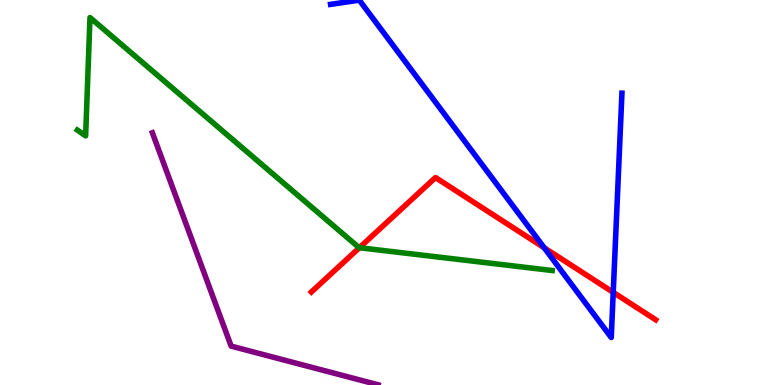[{'lines': ['blue', 'red'], 'intersections': [{'x': 7.02, 'y': 3.56}, {'x': 7.91, 'y': 2.41}]}, {'lines': ['green', 'red'], 'intersections': [{'x': 4.64, 'y': 3.57}]}, {'lines': ['purple', 'red'], 'intersections': []}, {'lines': ['blue', 'green'], 'intersections': []}, {'lines': ['blue', 'purple'], 'intersections': []}, {'lines': ['green', 'purple'], 'intersections': []}]